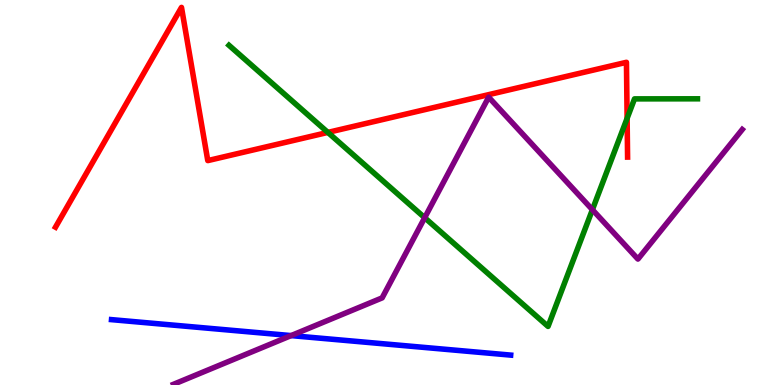[{'lines': ['blue', 'red'], 'intersections': []}, {'lines': ['green', 'red'], 'intersections': [{'x': 4.23, 'y': 6.56}, {'x': 8.09, 'y': 6.93}]}, {'lines': ['purple', 'red'], 'intersections': []}, {'lines': ['blue', 'green'], 'intersections': []}, {'lines': ['blue', 'purple'], 'intersections': [{'x': 3.76, 'y': 1.28}]}, {'lines': ['green', 'purple'], 'intersections': [{'x': 5.48, 'y': 4.35}, {'x': 7.64, 'y': 4.55}]}]